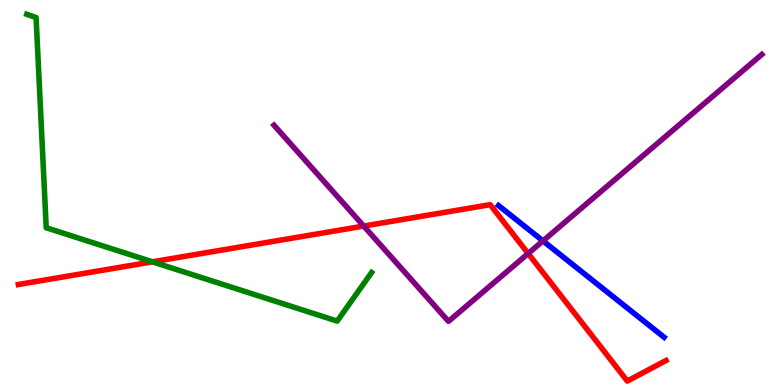[{'lines': ['blue', 'red'], 'intersections': []}, {'lines': ['green', 'red'], 'intersections': [{'x': 1.97, 'y': 3.2}]}, {'lines': ['purple', 'red'], 'intersections': [{'x': 4.69, 'y': 4.13}, {'x': 6.81, 'y': 3.42}]}, {'lines': ['blue', 'green'], 'intersections': []}, {'lines': ['blue', 'purple'], 'intersections': [{'x': 7.01, 'y': 3.74}]}, {'lines': ['green', 'purple'], 'intersections': []}]